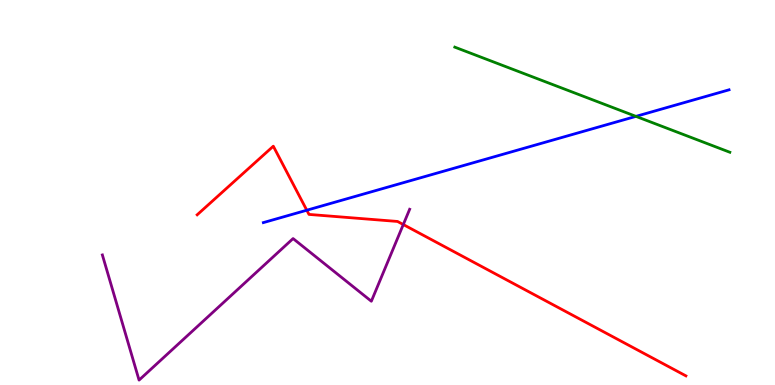[{'lines': ['blue', 'red'], 'intersections': [{'x': 3.96, 'y': 4.54}]}, {'lines': ['green', 'red'], 'intersections': []}, {'lines': ['purple', 'red'], 'intersections': [{'x': 5.2, 'y': 4.17}]}, {'lines': ['blue', 'green'], 'intersections': [{'x': 8.21, 'y': 6.98}]}, {'lines': ['blue', 'purple'], 'intersections': []}, {'lines': ['green', 'purple'], 'intersections': []}]